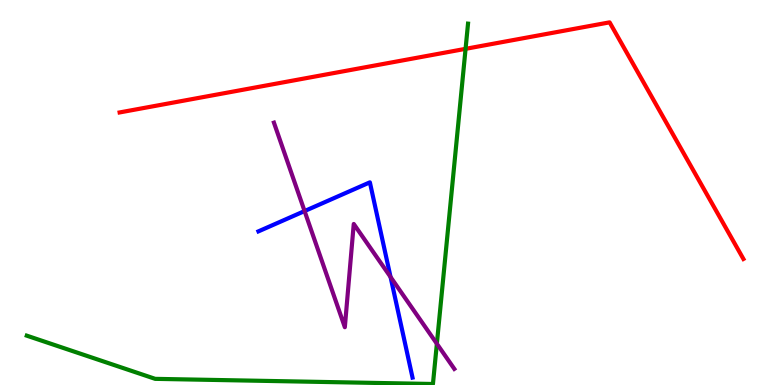[{'lines': ['blue', 'red'], 'intersections': []}, {'lines': ['green', 'red'], 'intersections': [{'x': 6.01, 'y': 8.73}]}, {'lines': ['purple', 'red'], 'intersections': []}, {'lines': ['blue', 'green'], 'intersections': []}, {'lines': ['blue', 'purple'], 'intersections': [{'x': 3.93, 'y': 4.52}, {'x': 5.04, 'y': 2.81}]}, {'lines': ['green', 'purple'], 'intersections': [{'x': 5.64, 'y': 1.07}]}]